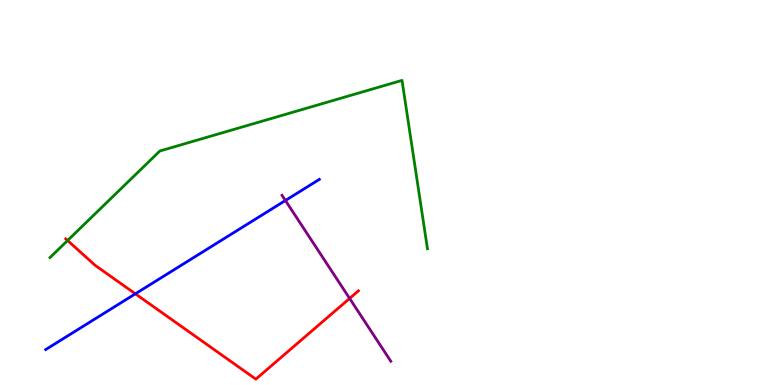[{'lines': ['blue', 'red'], 'intersections': [{'x': 1.75, 'y': 2.37}]}, {'lines': ['green', 'red'], 'intersections': [{'x': 0.872, 'y': 3.75}]}, {'lines': ['purple', 'red'], 'intersections': [{'x': 4.51, 'y': 2.25}]}, {'lines': ['blue', 'green'], 'intersections': []}, {'lines': ['blue', 'purple'], 'intersections': [{'x': 3.68, 'y': 4.79}]}, {'lines': ['green', 'purple'], 'intersections': []}]